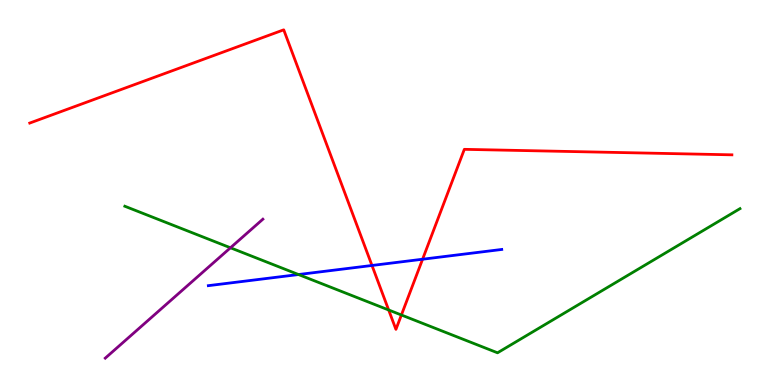[{'lines': ['blue', 'red'], 'intersections': [{'x': 4.8, 'y': 3.1}, {'x': 5.45, 'y': 3.27}]}, {'lines': ['green', 'red'], 'intersections': [{'x': 5.01, 'y': 1.95}, {'x': 5.18, 'y': 1.82}]}, {'lines': ['purple', 'red'], 'intersections': []}, {'lines': ['blue', 'green'], 'intersections': [{'x': 3.85, 'y': 2.87}]}, {'lines': ['blue', 'purple'], 'intersections': []}, {'lines': ['green', 'purple'], 'intersections': [{'x': 2.97, 'y': 3.56}]}]